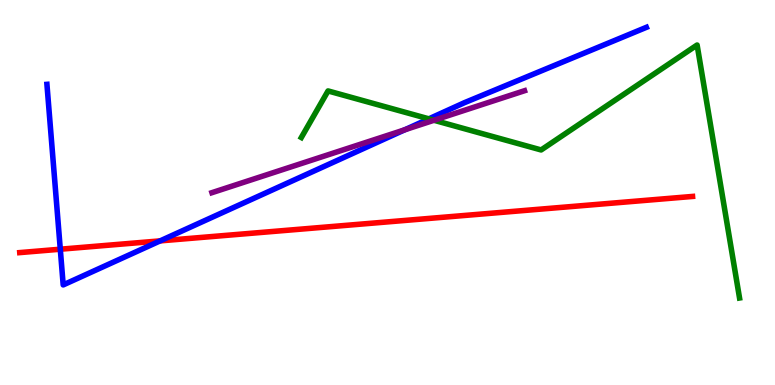[{'lines': ['blue', 'red'], 'intersections': [{'x': 0.778, 'y': 3.53}, {'x': 2.07, 'y': 3.74}]}, {'lines': ['green', 'red'], 'intersections': []}, {'lines': ['purple', 'red'], 'intersections': []}, {'lines': ['blue', 'green'], 'intersections': [{'x': 5.53, 'y': 6.91}]}, {'lines': ['blue', 'purple'], 'intersections': [{'x': 5.22, 'y': 6.63}]}, {'lines': ['green', 'purple'], 'intersections': [{'x': 5.6, 'y': 6.88}]}]